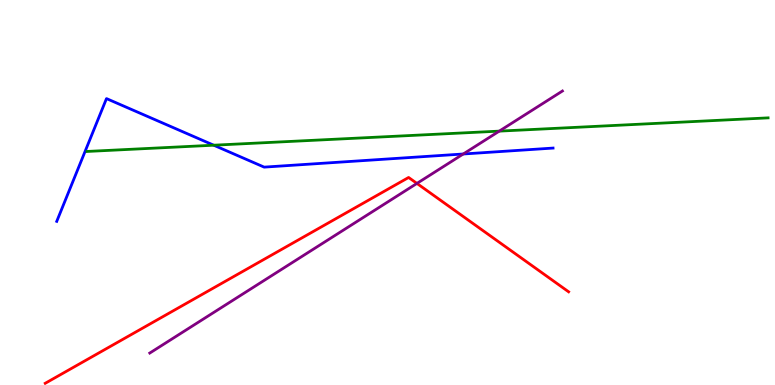[{'lines': ['blue', 'red'], 'intersections': []}, {'lines': ['green', 'red'], 'intersections': []}, {'lines': ['purple', 'red'], 'intersections': [{'x': 5.38, 'y': 5.24}]}, {'lines': ['blue', 'green'], 'intersections': [{'x': 2.76, 'y': 6.23}]}, {'lines': ['blue', 'purple'], 'intersections': [{'x': 5.98, 'y': 6.0}]}, {'lines': ['green', 'purple'], 'intersections': [{'x': 6.44, 'y': 6.59}]}]